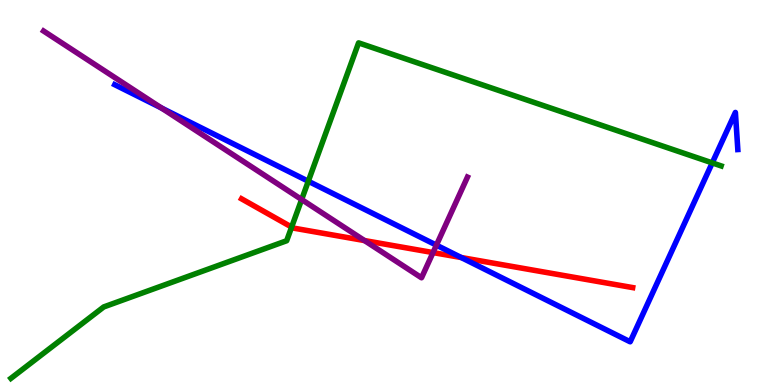[{'lines': ['blue', 'red'], 'intersections': [{'x': 5.95, 'y': 3.31}]}, {'lines': ['green', 'red'], 'intersections': [{'x': 3.76, 'y': 4.1}]}, {'lines': ['purple', 'red'], 'intersections': [{'x': 4.7, 'y': 3.75}, {'x': 5.59, 'y': 3.44}]}, {'lines': ['blue', 'green'], 'intersections': [{'x': 3.98, 'y': 5.29}, {'x': 9.19, 'y': 5.77}]}, {'lines': ['blue', 'purple'], 'intersections': [{'x': 2.08, 'y': 7.19}, {'x': 5.63, 'y': 3.63}]}, {'lines': ['green', 'purple'], 'intersections': [{'x': 3.89, 'y': 4.82}]}]